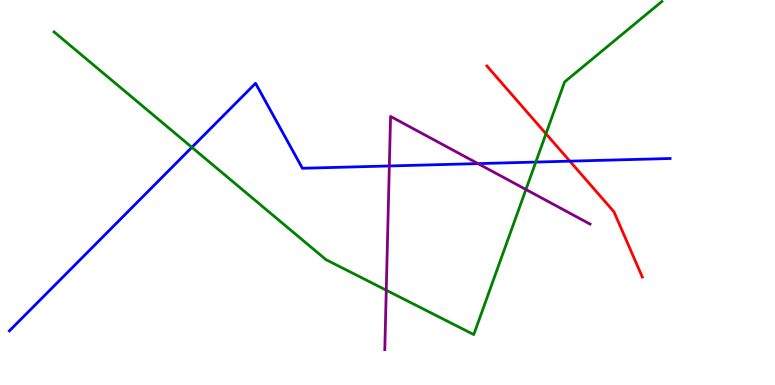[{'lines': ['blue', 'red'], 'intersections': [{'x': 7.35, 'y': 5.81}]}, {'lines': ['green', 'red'], 'intersections': [{'x': 7.04, 'y': 6.53}]}, {'lines': ['purple', 'red'], 'intersections': []}, {'lines': ['blue', 'green'], 'intersections': [{'x': 2.48, 'y': 6.17}, {'x': 6.91, 'y': 5.79}]}, {'lines': ['blue', 'purple'], 'intersections': [{'x': 5.02, 'y': 5.69}, {'x': 6.17, 'y': 5.75}]}, {'lines': ['green', 'purple'], 'intersections': [{'x': 4.98, 'y': 2.46}, {'x': 6.79, 'y': 5.08}]}]